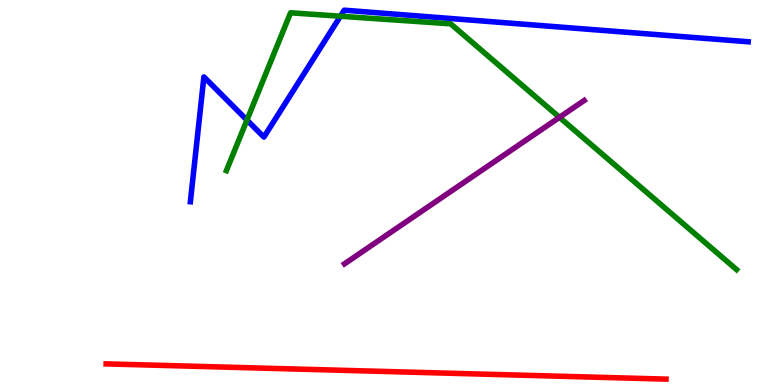[{'lines': ['blue', 'red'], 'intersections': []}, {'lines': ['green', 'red'], 'intersections': []}, {'lines': ['purple', 'red'], 'intersections': []}, {'lines': ['blue', 'green'], 'intersections': [{'x': 3.19, 'y': 6.88}, {'x': 4.39, 'y': 9.58}]}, {'lines': ['blue', 'purple'], 'intersections': []}, {'lines': ['green', 'purple'], 'intersections': [{'x': 7.22, 'y': 6.95}]}]